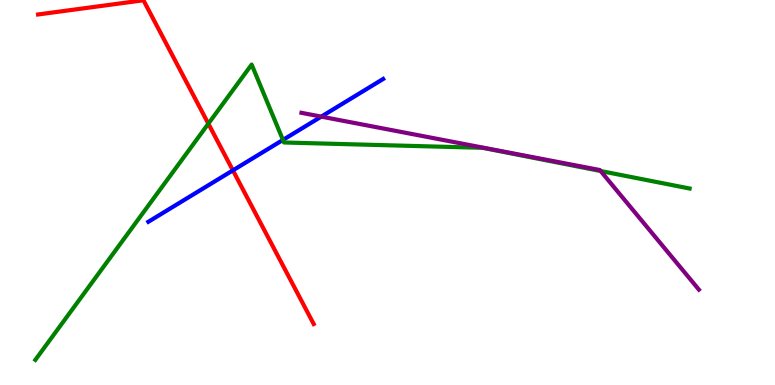[{'lines': ['blue', 'red'], 'intersections': [{'x': 3.01, 'y': 5.57}]}, {'lines': ['green', 'red'], 'intersections': [{'x': 2.69, 'y': 6.79}]}, {'lines': ['purple', 'red'], 'intersections': []}, {'lines': ['blue', 'green'], 'intersections': [{'x': 3.65, 'y': 6.37}]}, {'lines': ['blue', 'purple'], 'intersections': [{'x': 4.15, 'y': 6.97}]}, {'lines': ['green', 'purple'], 'intersections': [{'x': 7.75, 'y': 5.56}]}]